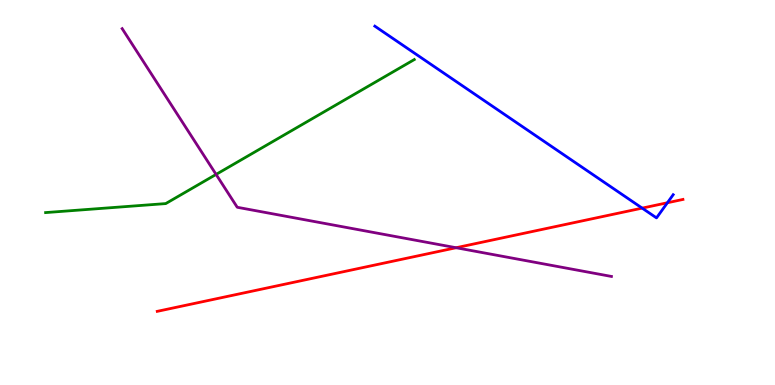[{'lines': ['blue', 'red'], 'intersections': [{'x': 8.29, 'y': 4.59}, {'x': 8.61, 'y': 4.73}]}, {'lines': ['green', 'red'], 'intersections': []}, {'lines': ['purple', 'red'], 'intersections': [{'x': 5.89, 'y': 3.57}]}, {'lines': ['blue', 'green'], 'intersections': []}, {'lines': ['blue', 'purple'], 'intersections': []}, {'lines': ['green', 'purple'], 'intersections': [{'x': 2.79, 'y': 5.47}]}]